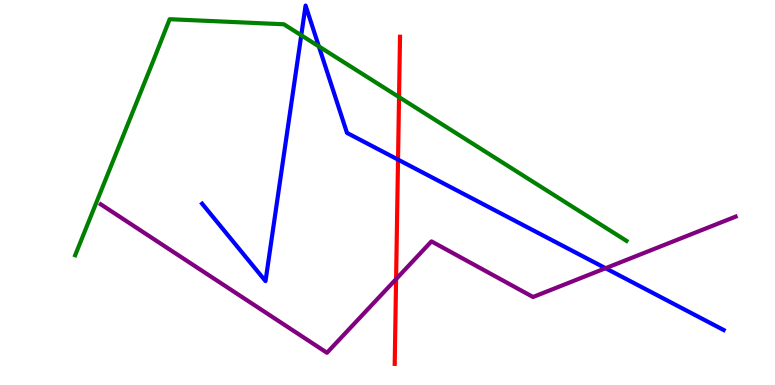[{'lines': ['blue', 'red'], 'intersections': [{'x': 5.14, 'y': 5.85}]}, {'lines': ['green', 'red'], 'intersections': [{'x': 5.15, 'y': 7.48}]}, {'lines': ['purple', 'red'], 'intersections': [{'x': 5.11, 'y': 2.75}]}, {'lines': ['blue', 'green'], 'intersections': [{'x': 3.89, 'y': 9.08}, {'x': 4.11, 'y': 8.79}]}, {'lines': ['blue', 'purple'], 'intersections': [{'x': 7.81, 'y': 3.03}]}, {'lines': ['green', 'purple'], 'intersections': []}]